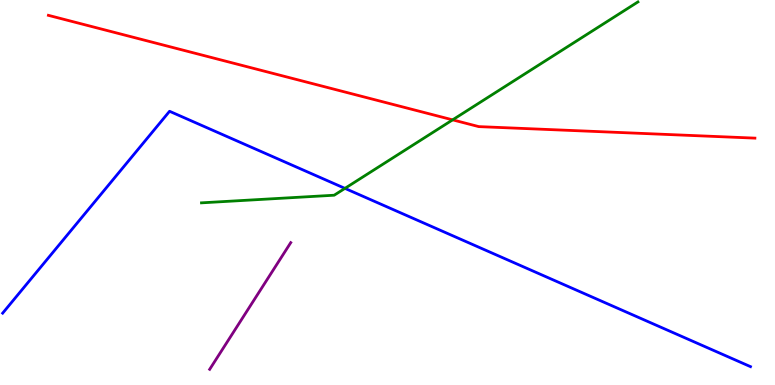[{'lines': ['blue', 'red'], 'intersections': []}, {'lines': ['green', 'red'], 'intersections': [{'x': 5.84, 'y': 6.89}]}, {'lines': ['purple', 'red'], 'intersections': []}, {'lines': ['blue', 'green'], 'intersections': [{'x': 4.45, 'y': 5.11}]}, {'lines': ['blue', 'purple'], 'intersections': []}, {'lines': ['green', 'purple'], 'intersections': []}]